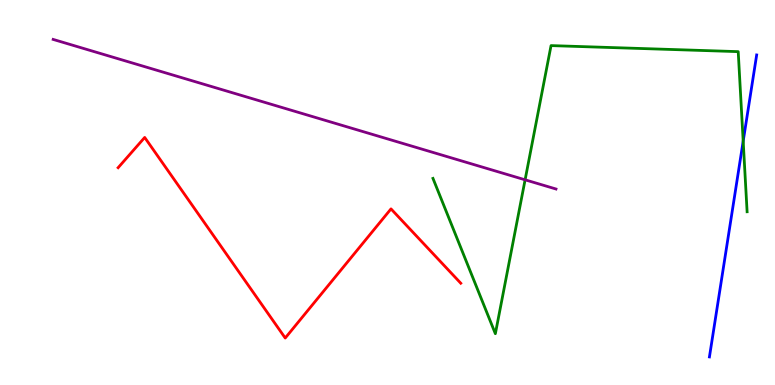[{'lines': ['blue', 'red'], 'intersections': []}, {'lines': ['green', 'red'], 'intersections': []}, {'lines': ['purple', 'red'], 'intersections': []}, {'lines': ['blue', 'green'], 'intersections': [{'x': 9.59, 'y': 6.33}]}, {'lines': ['blue', 'purple'], 'intersections': []}, {'lines': ['green', 'purple'], 'intersections': [{'x': 6.78, 'y': 5.33}]}]